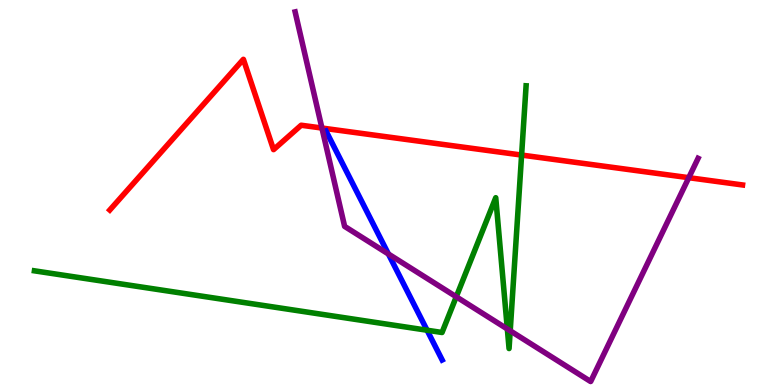[{'lines': ['blue', 'red'], 'intersections': []}, {'lines': ['green', 'red'], 'intersections': [{'x': 6.73, 'y': 5.97}]}, {'lines': ['purple', 'red'], 'intersections': [{'x': 4.15, 'y': 6.67}, {'x': 8.89, 'y': 5.38}]}, {'lines': ['blue', 'green'], 'intersections': [{'x': 5.51, 'y': 1.42}]}, {'lines': ['blue', 'purple'], 'intersections': [{'x': 5.01, 'y': 3.4}]}, {'lines': ['green', 'purple'], 'intersections': [{'x': 5.89, 'y': 2.29}, {'x': 6.55, 'y': 1.45}, {'x': 6.58, 'y': 1.41}]}]